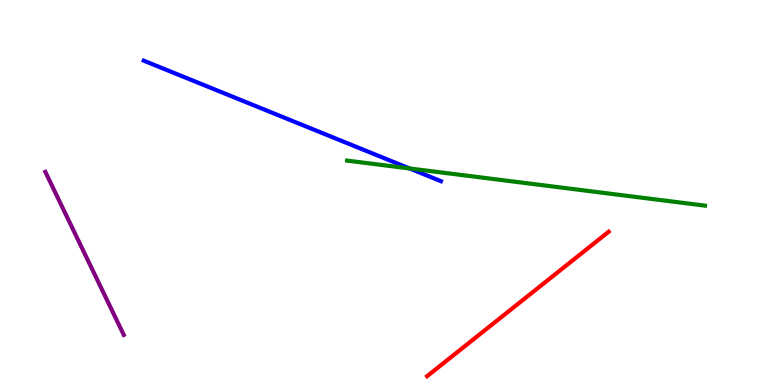[{'lines': ['blue', 'red'], 'intersections': []}, {'lines': ['green', 'red'], 'intersections': []}, {'lines': ['purple', 'red'], 'intersections': []}, {'lines': ['blue', 'green'], 'intersections': [{'x': 5.28, 'y': 5.62}]}, {'lines': ['blue', 'purple'], 'intersections': []}, {'lines': ['green', 'purple'], 'intersections': []}]